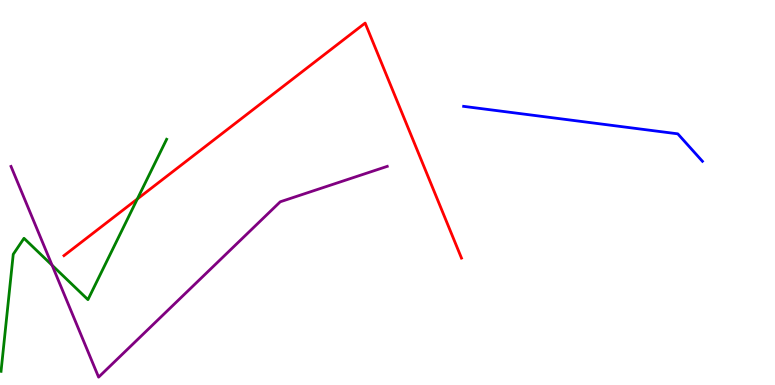[{'lines': ['blue', 'red'], 'intersections': []}, {'lines': ['green', 'red'], 'intersections': [{'x': 1.77, 'y': 4.83}]}, {'lines': ['purple', 'red'], 'intersections': []}, {'lines': ['blue', 'green'], 'intersections': []}, {'lines': ['blue', 'purple'], 'intersections': []}, {'lines': ['green', 'purple'], 'intersections': [{'x': 0.672, 'y': 3.11}]}]